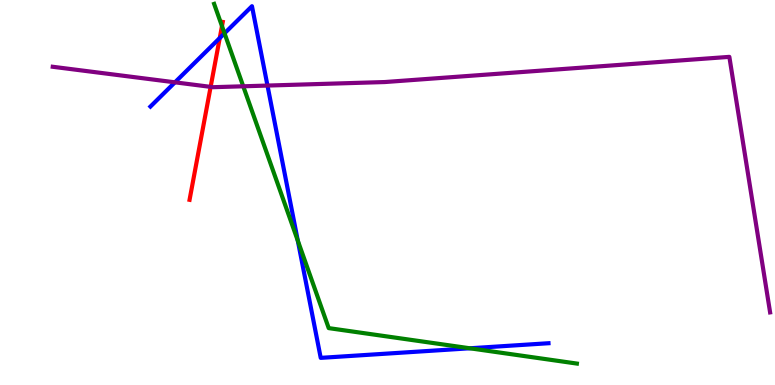[{'lines': ['blue', 'red'], 'intersections': [{'x': 2.84, 'y': 9.01}]}, {'lines': ['green', 'red'], 'intersections': [{'x': 2.86, 'y': 9.32}]}, {'lines': ['purple', 'red'], 'intersections': [{'x': 2.72, 'y': 7.74}]}, {'lines': ['blue', 'green'], 'intersections': [{'x': 2.9, 'y': 9.13}, {'x': 3.84, 'y': 3.75}, {'x': 6.06, 'y': 0.954}]}, {'lines': ['blue', 'purple'], 'intersections': [{'x': 2.26, 'y': 7.86}, {'x': 3.45, 'y': 7.78}]}, {'lines': ['green', 'purple'], 'intersections': [{'x': 3.14, 'y': 7.76}]}]